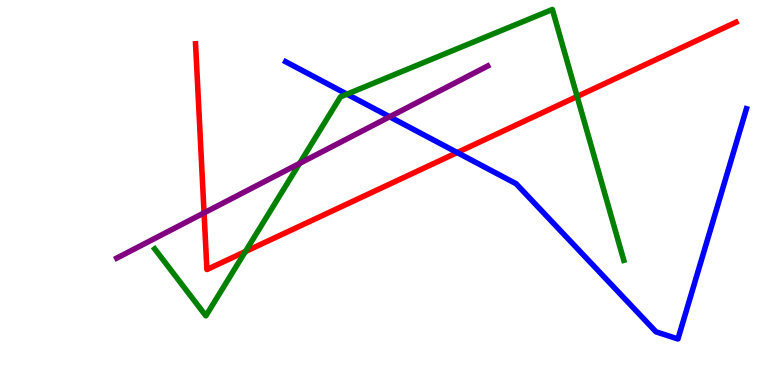[{'lines': ['blue', 'red'], 'intersections': [{'x': 5.9, 'y': 6.04}]}, {'lines': ['green', 'red'], 'intersections': [{'x': 3.17, 'y': 3.47}, {'x': 7.45, 'y': 7.49}]}, {'lines': ['purple', 'red'], 'intersections': [{'x': 2.63, 'y': 4.47}]}, {'lines': ['blue', 'green'], 'intersections': [{'x': 4.48, 'y': 7.55}]}, {'lines': ['blue', 'purple'], 'intersections': [{'x': 5.03, 'y': 6.97}]}, {'lines': ['green', 'purple'], 'intersections': [{'x': 3.87, 'y': 5.75}]}]